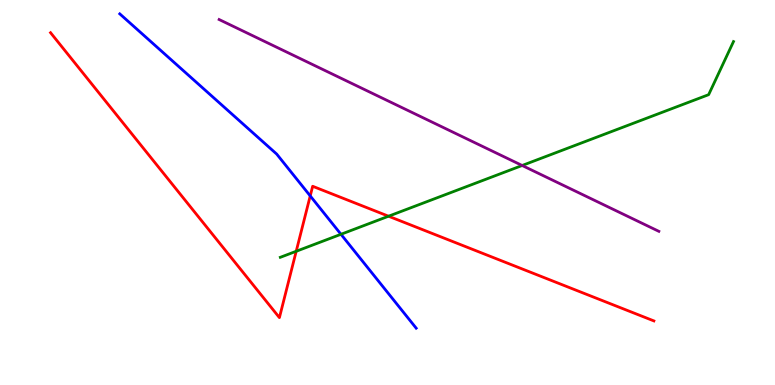[{'lines': ['blue', 'red'], 'intersections': [{'x': 4.0, 'y': 4.91}]}, {'lines': ['green', 'red'], 'intersections': [{'x': 3.82, 'y': 3.47}, {'x': 5.01, 'y': 4.38}]}, {'lines': ['purple', 'red'], 'intersections': []}, {'lines': ['blue', 'green'], 'intersections': [{'x': 4.4, 'y': 3.91}]}, {'lines': ['blue', 'purple'], 'intersections': []}, {'lines': ['green', 'purple'], 'intersections': [{'x': 6.74, 'y': 5.7}]}]